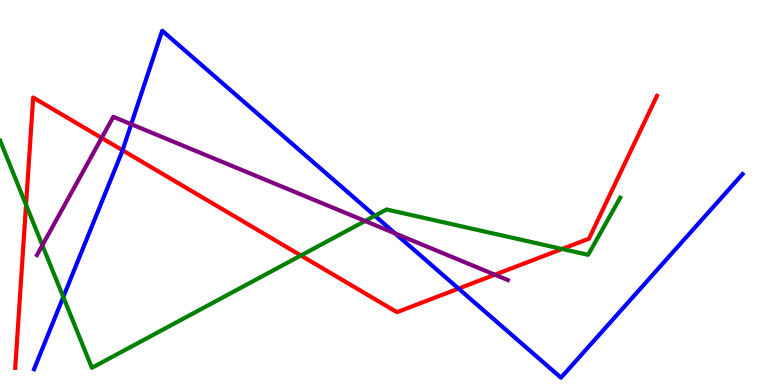[{'lines': ['blue', 'red'], 'intersections': [{'x': 1.58, 'y': 6.1}, {'x': 5.92, 'y': 2.5}]}, {'lines': ['green', 'red'], 'intersections': [{'x': 0.336, 'y': 4.68}, {'x': 3.88, 'y': 3.36}, {'x': 7.25, 'y': 3.53}]}, {'lines': ['purple', 'red'], 'intersections': [{'x': 1.31, 'y': 6.42}, {'x': 6.39, 'y': 2.87}]}, {'lines': ['blue', 'green'], 'intersections': [{'x': 0.816, 'y': 2.29}, {'x': 4.84, 'y': 4.4}]}, {'lines': ['blue', 'purple'], 'intersections': [{'x': 1.69, 'y': 6.77}, {'x': 5.1, 'y': 3.94}]}, {'lines': ['green', 'purple'], 'intersections': [{'x': 0.547, 'y': 3.63}, {'x': 4.71, 'y': 4.26}]}]